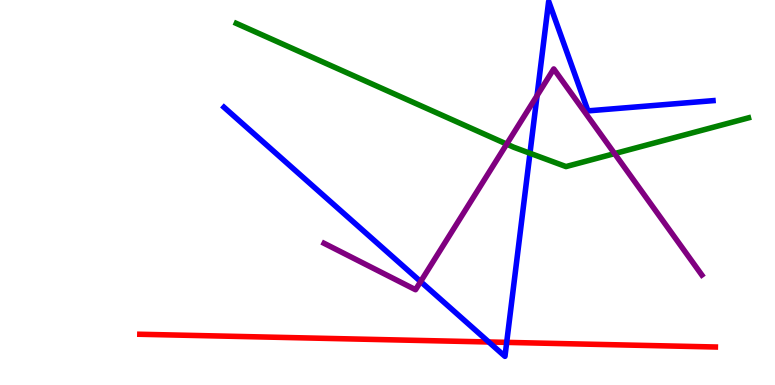[{'lines': ['blue', 'red'], 'intersections': [{'x': 6.31, 'y': 1.12}, {'x': 6.54, 'y': 1.11}]}, {'lines': ['green', 'red'], 'intersections': []}, {'lines': ['purple', 'red'], 'intersections': []}, {'lines': ['blue', 'green'], 'intersections': [{'x': 6.84, 'y': 6.02}]}, {'lines': ['blue', 'purple'], 'intersections': [{'x': 5.43, 'y': 2.69}, {'x': 6.93, 'y': 7.52}]}, {'lines': ['green', 'purple'], 'intersections': [{'x': 6.54, 'y': 6.26}, {'x': 7.93, 'y': 6.01}]}]